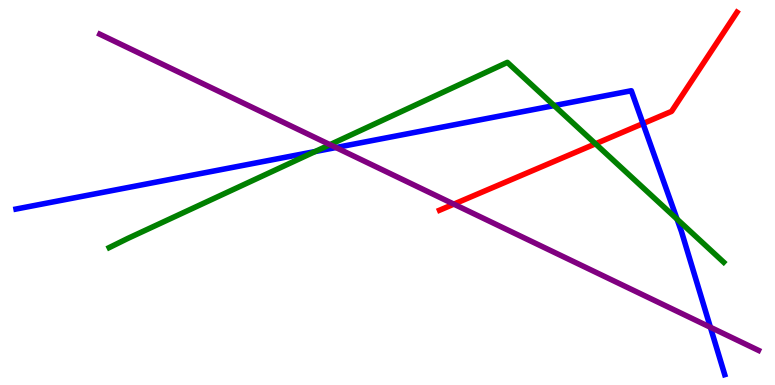[{'lines': ['blue', 'red'], 'intersections': [{'x': 8.3, 'y': 6.79}]}, {'lines': ['green', 'red'], 'intersections': [{'x': 7.68, 'y': 6.27}]}, {'lines': ['purple', 'red'], 'intersections': [{'x': 5.86, 'y': 4.7}]}, {'lines': ['blue', 'green'], 'intersections': [{'x': 4.07, 'y': 6.06}, {'x': 7.15, 'y': 7.26}, {'x': 8.74, 'y': 4.31}]}, {'lines': ['blue', 'purple'], 'intersections': [{'x': 4.33, 'y': 6.17}, {'x': 9.17, 'y': 1.5}]}, {'lines': ['green', 'purple'], 'intersections': [{'x': 4.26, 'y': 6.24}]}]